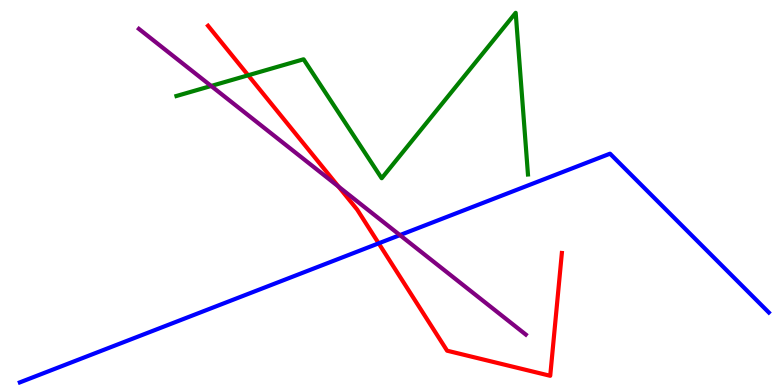[{'lines': ['blue', 'red'], 'intersections': [{'x': 4.89, 'y': 3.68}]}, {'lines': ['green', 'red'], 'intersections': [{'x': 3.2, 'y': 8.04}]}, {'lines': ['purple', 'red'], 'intersections': [{'x': 4.37, 'y': 5.15}]}, {'lines': ['blue', 'green'], 'intersections': []}, {'lines': ['blue', 'purple'], 'intersections': [{'x': 5.16, 'y': 3.89}]}, {'lines': ['green', 'purple'], 'intersections': [{'x': 2.72, 'y': 7.77}]}]